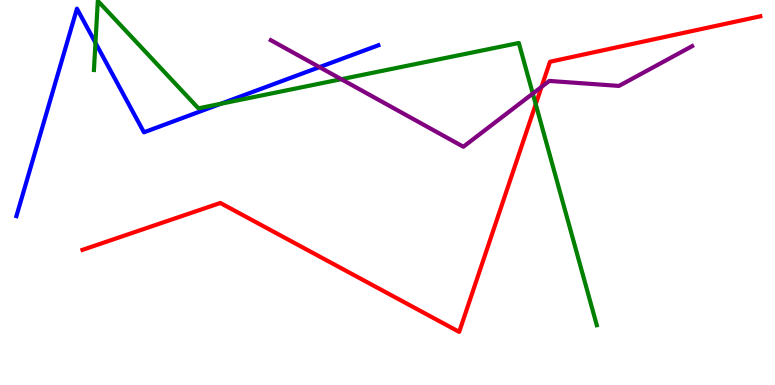[{'lines': ['blue', 'red'], 'intersections': []}, {'lines': ['green', 'red'], 'intersections': [{'x': 6.91, 'y': 7.29}]}, {'lines': ['purple', 'red'], 'intersections': [{'x': 6.99, 'y': 7.74}]}, {'lines': ['blue', 'green'], 'intersections': [{'x': 1.23, 'y': 8.89}, {'x': 2.85, 'y': 7.3}]}, {'lines': ['blue', 'purple'], 'intersections': [{'x': 4.12, 'y': 8.26}]}, {'lines': ['green', 'purple'], 'intersections': [{'x': 4.4, 'y': 7.94}, {'x': 6.87, 'y': 7.57}]}]